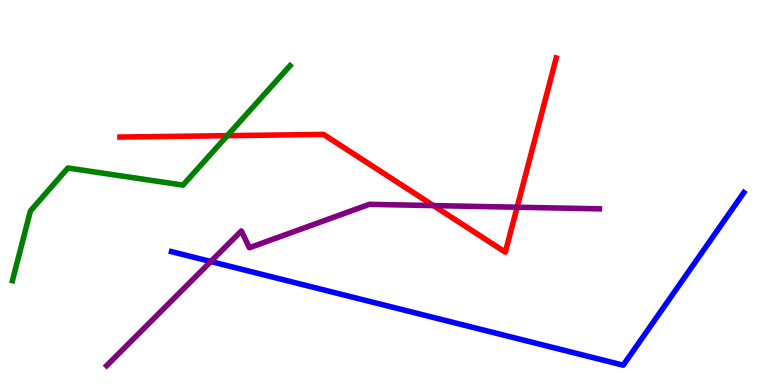[{'lines': ['blue', 'red'], 'intersections': []}, {'lines': ['green', 'red'], 'intersections': [{'x': 2.93, 'y': 6.48}]}, {'lines': ['purple', 'red'], 'intersections': [{'x': 5.59, 'y': 4.66}, {'x': 6.67, 'y': 4.62}]}, {'lines': ['blue', 'green'], 'intersections': []}, {'lines': ['blue', 'purple'], 'intersections': [{'x': 2.72, 'y': 3.21}]}, {'lines': ['green', 'purple'], 'intersections': []}]